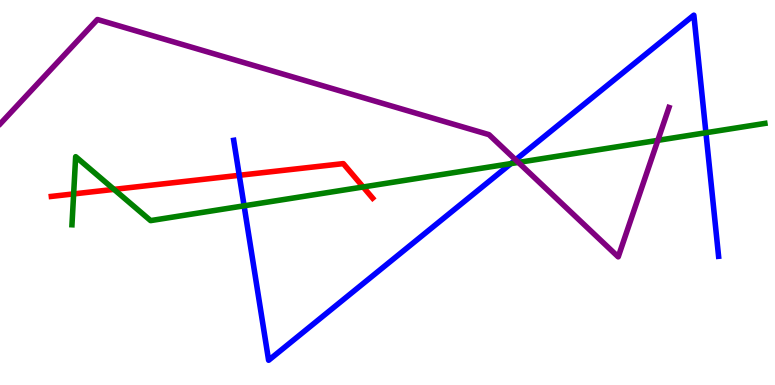[{'lines': ['blue', 'red'], 'intersections': [{'x': 3.09, 'y': 5.45}]}, {'lines': ['green', 'red'], 'intersections': [{'x': 0.95, 'y': 4.96}, {'x': 1.47, 'y': 5.08}, {'x': 4.69, 'y': 5.14}]}, {'lines': ['purple', 'red'], 'intersections': []}, {'lines': ['blue', 'green'], 'intersections': [{'x': 3.15, 'y': 4.65}, {'x': 6.59, 'y': 5.75}, {'x': 9.11, 'y': 6.55}]}, {'lines': ['blue', 'purple'], 'intersections': [{'x': 6.65, 'y': 5.85}]}, {'lines': ['green', 'purple'], 'intersections': [{'x': 6.69, 'y': 5.78}, {'x': 8.49, 'y': 6.35}]}]